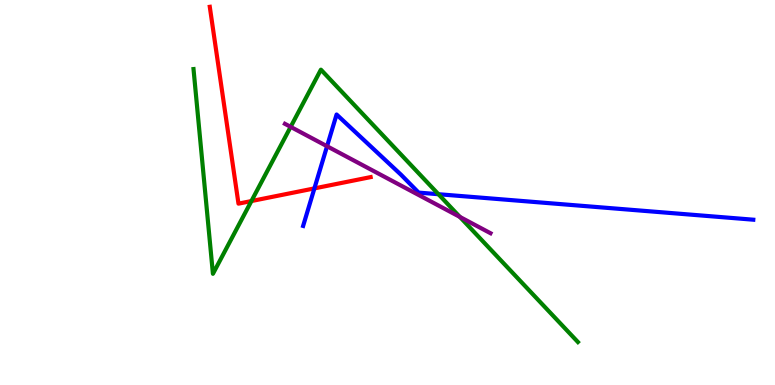[{'lines': ['blue', 'red'], 'intersections': [{'x': 4.06, 'y': 5.11}]}, {'lines': ['green', 'red'], 'intersections': [{'x': 3.24, 'y': 4.78}]}, {'lines': ['purple', 'red'], 'intersections': []}, {'lines': ['blue', 'green'], 'intersections': [{'x': 5.66, 'y': 4.96}]}, {'lines': ['blue', 'purple'], 'intersections': [{'x': 4.22, 'y': 6.2}]}, {'lines': ['green', 'purple'], 'intersections': [{'x': 3.75, 'y': 6.7}, {'x': 5.93, 'y': 4.37}]}]